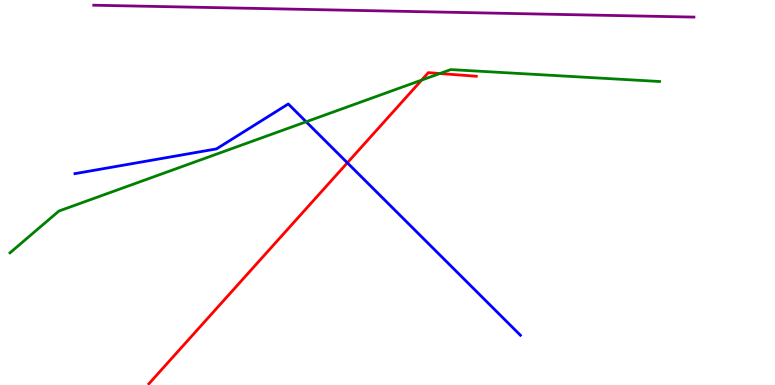[{'lines': ['blue', 'red'], 'intersections': [{'x': 4.48, 'y': 5.77}]}, {'lines': ['green', 'red'], 'intersections': [{'x': 5.44, 'y': 7.92}, {'x': 5.68, 'y': 8.09}]}, {'lines': ['purple', 'red'], 'intersections': []}, {'lines': ['blue', 'green'], 'intersections': [{'x': 3.95, 'y': 6.84}]}, {'lines': ['blue', 'purple'], 'intersections': []}, {'lines': ['green', 'purple'], 'intersections': []}]